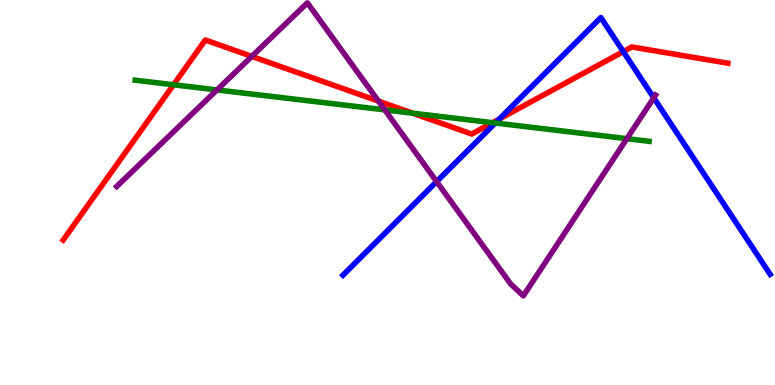[{'lines': ['blue', 'red'], 'intersections': [{'x': 6.44, 'y': 6.91}, {'x': 8.04, 'y': 8.66}]}, {'lines': ['green', 'red'], 'intersections': [{'x': 2.24, 'y': 7.8}, {'x': 5.32, 'y': 7.06}, {'x': 6.36, 'y': 6.81}]}, {'lines': ['purple', 'red'], 'intersections': [{'x': 3.25, 'y': 8.54}, {'x': 4.88, 'y': 7.37}]}, {'lines': ['blue', 'green'], 'intersections': [{'x': 6.39, 'y': 6.8}]}, {'lines': ['blue', 'purple'], 'intersections': [{'x': 5.63, 'y': 5.28}, {'x': 8.44, 'y': 7.46}]}, {'lines': ['green', 'purple'], 'intersections': [{'x': 2.8, 'y': 7.66}, {'x': 4.96, 'y': 7.15}, {'x': 8.09, 'y': 6.4}]}]